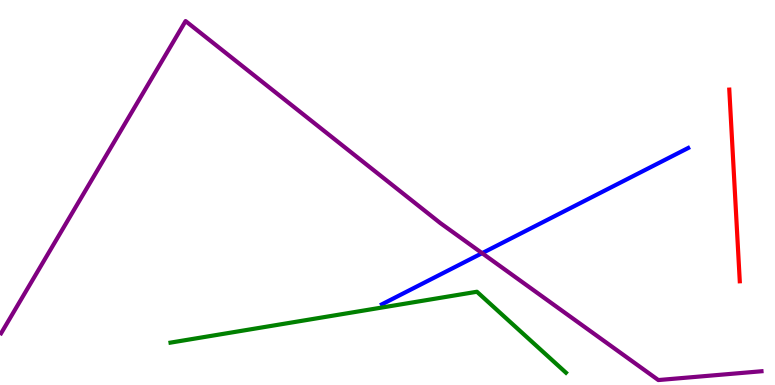[{'lines': ['blue', 'red'], 'intersections': []}, {'lines': ['green', 'red'], 'intersections': []}, {'lines': ['purple', 'red'], 'intersections': []}, {'lines': ['blue', 'green'], 'intersections': []}, {'lines': ['blue', 'purple'], 'intersections': [{'x': 6.22, 'y': 3.42}]}, {'lines': ['green', 'purple'], 'intersections': []}]